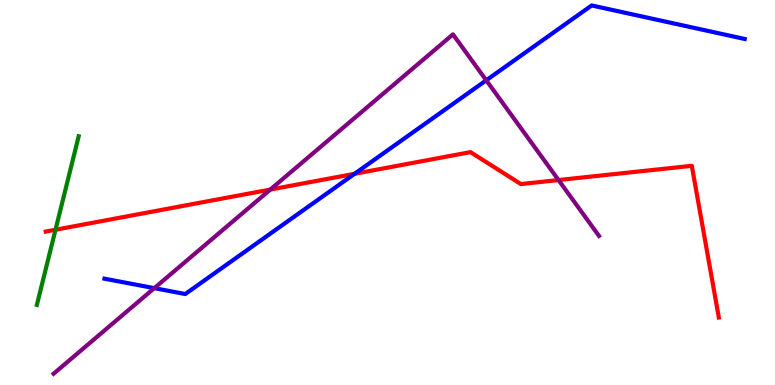[{'lines': ['blue', 'red'], 'intersections': [{'x': 4.58, 'y': 5.49}]}, {'lines': ['green', 'red'], 'intersections': [{'x': 0.716, 'y': 4.03}]}, {'lines': ['purple', 'red'], 'intersections': [{'x': 3.49, 'y': 5.08}, {'x': 7.21, 'y': 5.32}]}, {'lines': ['blue', 'green'], 'intersections': []}, {'lines': ['blue', 'purple'], 'intersections': [{'x': 1.99, 'y': 2.52}, {'x': 6.27, 'y': 7.91}]}, {'lines': ['green', 'purple'], 'intersections': []}]